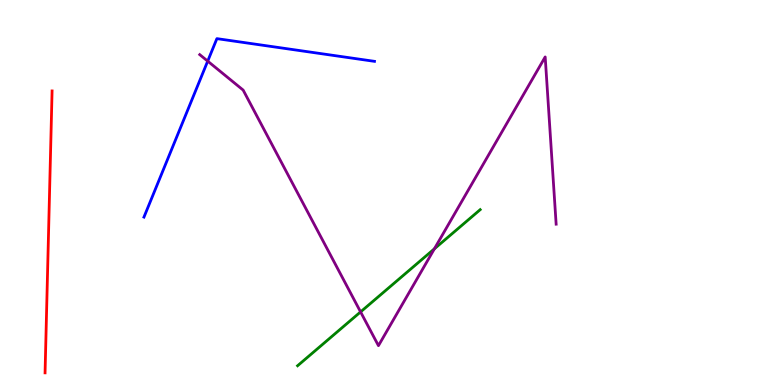[{'lines': ['blue', 'red'], 'intersections': []}, {'lines': ['green', 'red'], 'intersections': []}, {'lines': ['purple', 'red'], 'intersections': []}, {'lines': ['blue', 'green'], 'intersections': []}, {'lines': ['blue', 'purple'], 'intersections': [{'x': 2.68, 'y': 8.41}]}, {'lines': ['green', 'purple'], 'intersections': [{'x': 4.65, 'y': 1.9}, {'x': 5.6, 'y': 3.54}]}]